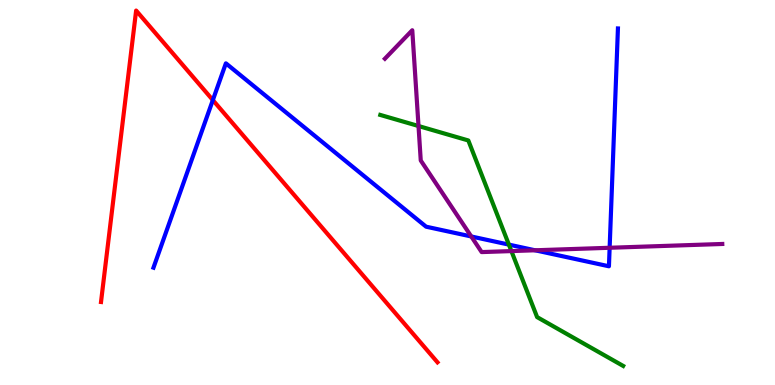[{'lines': ['blue', 'red'], 'intersections': [{'x': 2.75, 'y': 7.4}]}, {'lines': ['green', 'red'], 'intersections': []}, {'lines': ['purple', 'red'], 'intersections': []}, {'lines': ['blue', 'green'], 'intersections': [{'x': 6.57, 'y': 3.65}]}, {'lines': ['blue', 'purple'], 'intersections': [{'x': 6.08, 'y': 3.86}, {'x': 6.9, 'y': 3.5}, {'x': 7.87, 'y': 3.56}]}, {'lines': ['green', 'purple'], 'intersections': [{'x': 5.4, 'y': 6.73}, {'x': 6.6, 'y': 3.48}]}]